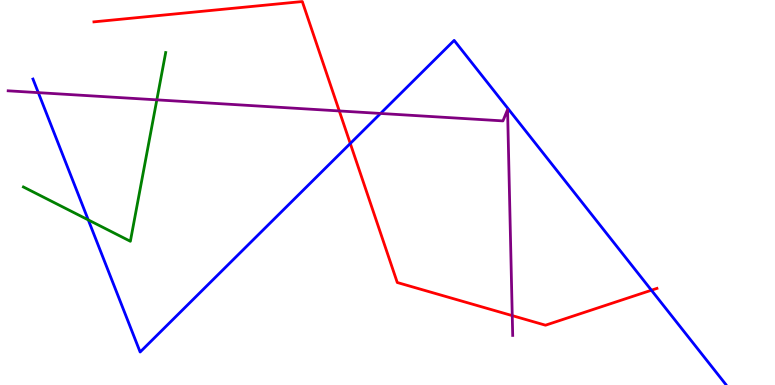[{'lines': ['blue', 'red'], 'intersections': [{'x': 4.52, 'y': 6.27}, {'x': 8.41, 'y': 2.46}]}, {'lines': ['green', 'red'], 'intersections': []}, {'lines': ['purple', 'red'], 'intersections': [{'x': 4.38, 'y': 7.12}, {'x': 6.61, 'y': 1.8}]}, {'lines': ['blue', 'green'], 'intersections': [{'x': 1.14, 'y': 4.29}]}, {'lines': ['blue', 'purple'], 'intersections': [{'x': 0.494, 'y': 7.59}, {'x': 4.91, 'y': 7.05}]}, {'lines': ['green', 'purple'], 'intersections': [{'x': 2.02, 'y': 7.41}]}]